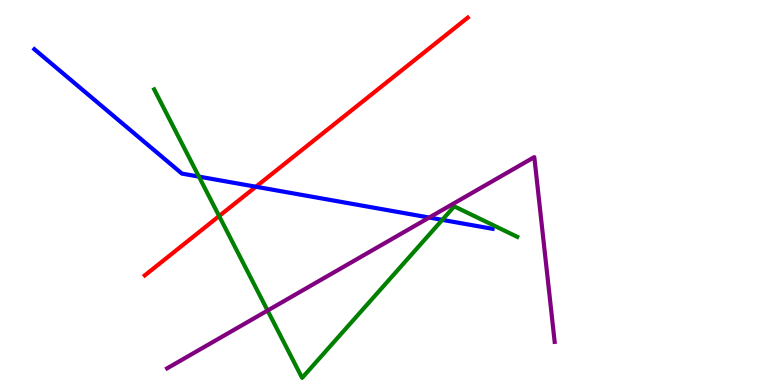[{'lines': ['blue', 'red'], 'intersections': [{'x': 3.3, 'y': 5.15}]}, {'lines': ['green', 'red'], 'intersections': [{'x': 2.83, 'y': 4.39}]}, {'lines': ['purple', 'red'], 'intersections': []}, {'lines': ['blue', 'green'], 'intersections': [{'x': 2.57, 'y': 5.41}, {'x': 5.71, 'y': 4.29}]}, {'lines': ['blue', 'purple'], 'intersections': [{'x': 5.54, 'y': 4.35}]}, {'lines': ['green', 'purple'], 'intersections': [{'x': 3.45, 'y': 1.93}]}]